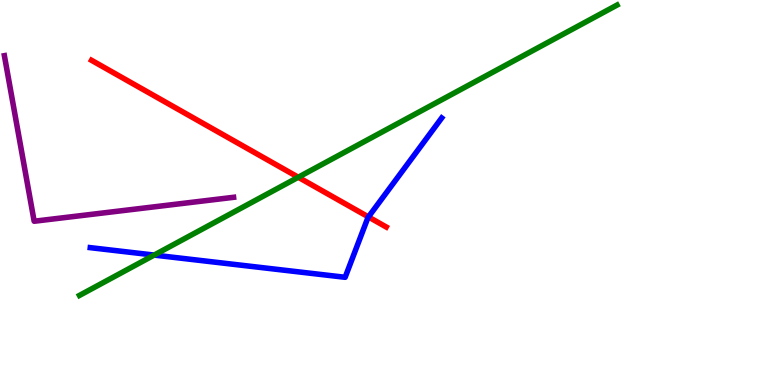[{'lines': ['blue', 'red'], 'intersections': [{'x': 4.75, 'y': 4.37}]}, {'lines': ['green', 'red'], 'intersections': [{'x': 3.85, 'y': 5.4}]}, {'lines': ['purple', 'red'], 'intersections': []}, {'lines': ['blue', 'green'], 'intersections': [{'x': 1.99, 'y': 3.37}]}, {'lines': ['blue', 'purple'], 'intersections': []}, {'lines': ['green', 'purple'], 'intersections': []}]